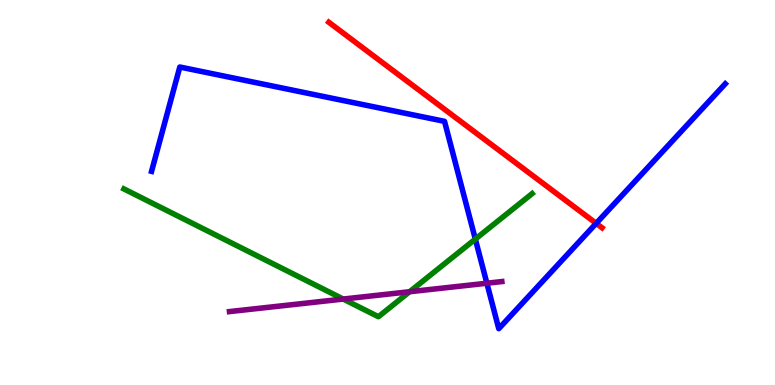[{'lines': ['blue', 'red'], 'intersections': [{'x': 7.69, 'y': 4.2}]}, {'lines': ['green', 'red'], 'intersections': []}, {'lines': ['purple', 'red'], 'intersections': []}, {'lines': ['blue', 'green'], 'intersections': [{'x': 6.13, 'y': 3.79}]}, {'lines': ['blue', 'purple'], 'intersections': [{'x': 6.28, 'y': 2.64}]}, {'lines': ['green', 'purple'], 'intersections': [{'x': 4.43, 'y': 2.23}, {'x': 5.29, 'y': 2.42}]}]